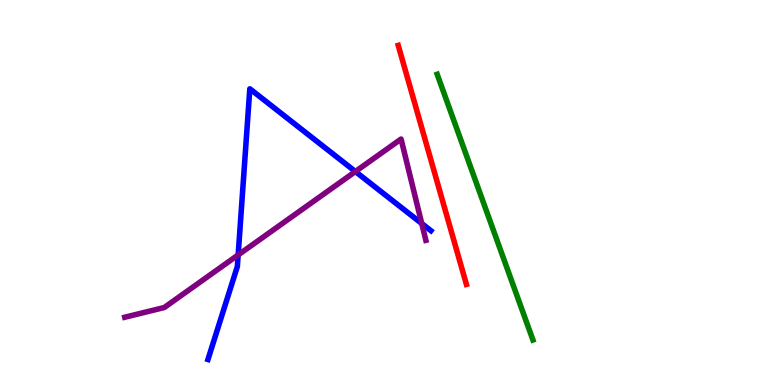[{'lines': ['blue', 'red'], 'intersections': []}, {'lines': ['green', 'red'], 'intersections': []}, {'lines': ['purple', 'red'], 'intersections': []}, {'lines': ['blue', 'green'], 'intersections': []}, {'lines': ['blue', 'purple'], 'intersections': [{'x': 3.07, 'y': 3.38}, {'x': 4.59, 'y': 5.54}, {'x': 5.44, 'y': 4.19}]}, {'lines': ['green', 'purple'], 'intersections': []}]